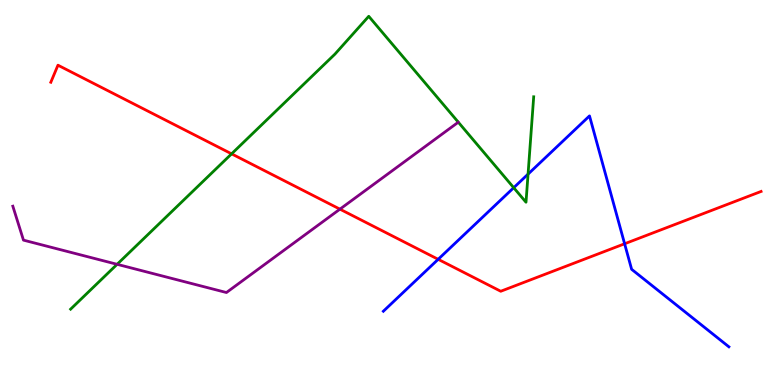[{'lines': ['blue', 'red'], 'intersections': [{'x': 5.65, 'y': 3.26}, {'x': 8.06, 'y': 3.67}]}, {'lines': ['green', 'red'], 'intersections': [{'x': 2.99, 'y': 6.0}]}, {'lines': ['purple', 'red'], 'intersections': [{'x': 4.39, 'y': 4.57}]}, {'lines': ['blue', 'green'], 'intersections': [{'x': 6.63, 'y': 5.12}, {'x': 6.81, 'y': 5.48}]}, {'lines': ['blue', 'purple'], 'intersections': []}, {'lines': ['green', 'purple'], 'intersections': [{'x': 1.51, 'y': 3.13}]}]